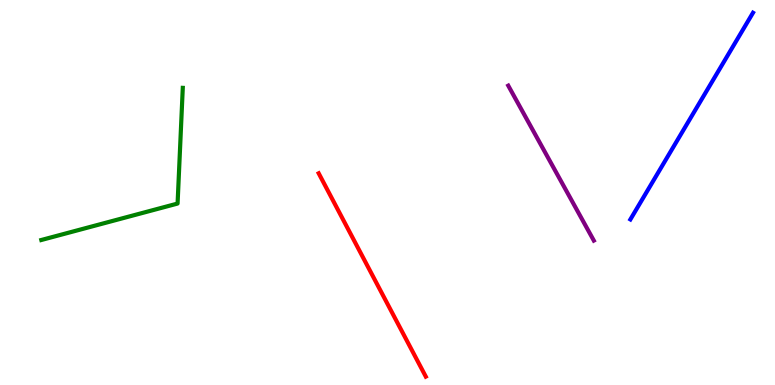[{'lines': ['blue', 'red'], 'intersections': []}, {'lines': ['green', 'red'], 'intersections': []}, {'lines': ['purple', 'red'], 'intersections': []}, {'lines': ['blue', 'green'], 'intersections': []}, {'lines': ['blue', 'purple'], 'intersections': []}, {'lines': ['green', 'purple'], 'intersections': []}]